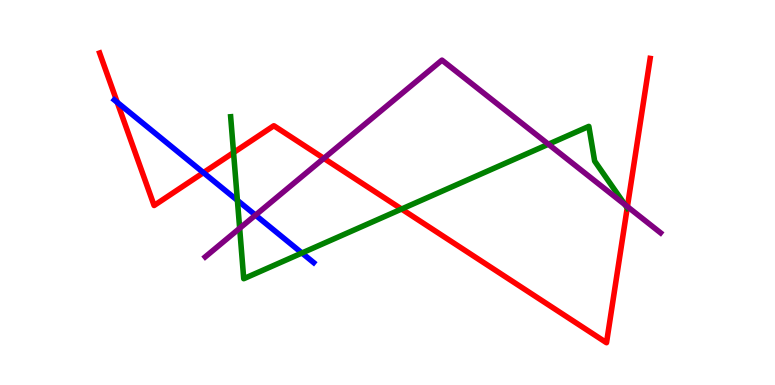[{'lines': ['blue', 'red'], 'intersections': [{'x': 1.51, 'y': 7.34}, {'x': 2.62, 'y': 5.52}]}, {'lines': ['green', 'red'], 'intersections': [{'x': 3.01, 'y': 6.04}, {'x': 5.18, 'y': 4.57}, {'x': 8.09, 'y': 4.6}]}, {'lines': ['purple', 'red'], 'intersections': [{'x': 4.18, 'y': 5.89}, {'x': 8.1, 'y': 4.63}]}, {'lines': ['blue', 'green'], 'intersections': [{'x': 3.06, 'y': 4.8}, {'x': 3.9, 'y': 3.43}]}, {'lines': ['blue', 'purple'], 'intersections': [{'x': 3.3, 'y': 4.41}]}, {'lines': ['green', 'purple'], 'intersections': [{'x': 3.09, 'y': 4.07}, {'x': 7.08, 'y': 6.25}, {'x': 8.06, 'y': 4.68}]}]